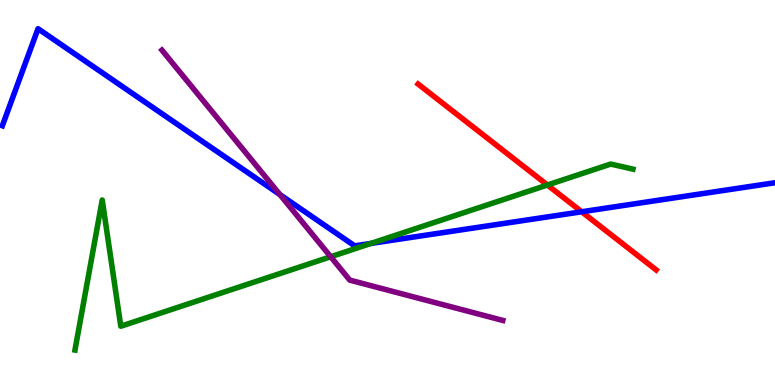[{'lines': ['blue', 'red'], 'intersections': [{'x': 7.51, 'y': 4.5}]}, {'lines': ['green', 'red'], 'intersections': [{'x': 7.06, 'y': 5.19}]}, {'lines': ['purple', 'red'], 'intersections': []}, {'lines': ['blue', 'green'], 'intersections': [{'x': 4.79, 'y': 3.68}]}, {'lines': ['blue', 'purple'], 'intersections': [{'x': 3.61, 'y': 4.95}]}, {'lines': ['green', 'purple'], 'intersections': [{'x': 4.27, 'y': 3.33}]}]